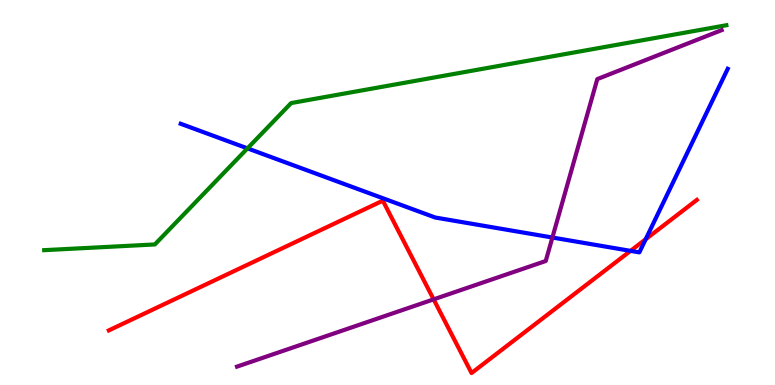[{'lines': ['blue', 'red'], 'intersections': [{'x': 8.14, 'y': 3.48}, {'x': 8.33, 'y': 3.79}]}, {'lines': ['green', 'red'], 'intersections': []}, {'lines': ['purple', 'red'], 'intersections': [{'x': 5.6, 'y': 2.22}]}, {'lines': ['blue', 'green'], 'intersections': [{'x': 3.19, 'y': 6.15}]}, {'lines': ['blue', 'purple'], 'intersections': [{'x': 7.13, 'y': 3.83}]}, {'lines': ['green', 'purple'], 'intersections': []}]